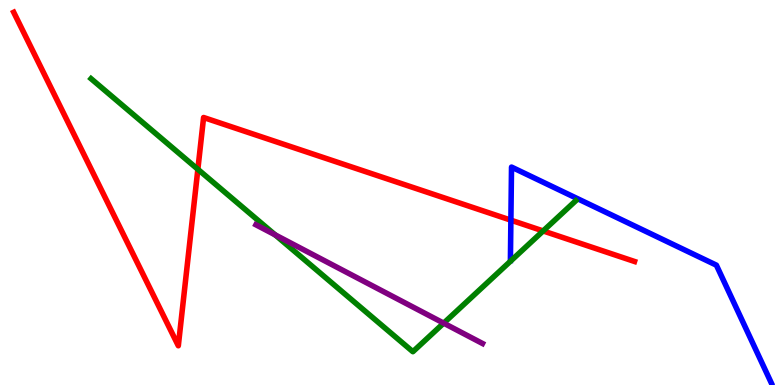[{'lines': ['blue', 'red'], 'intersections': [{'x': 6.59, 'y': 4.28}]}, {'lines': ['green', 'red'], 'intersections': [{'x': 2.55, 'y': 5.6}, {'x': 7.01, 'y': 4.0}]}, {'lines': ['purple', 'red'], 'intersections': []}, {'lines': ['blue', 'green'], 'intersections': []}, {'lines': ['blue', 'purple'], 'intersections': []}, {'lines': ['green', 'purple'], 'intersections': [{'x': 3.55, 'y': 3.9}, {'x': 5.72, 'y': 1.61}]}]